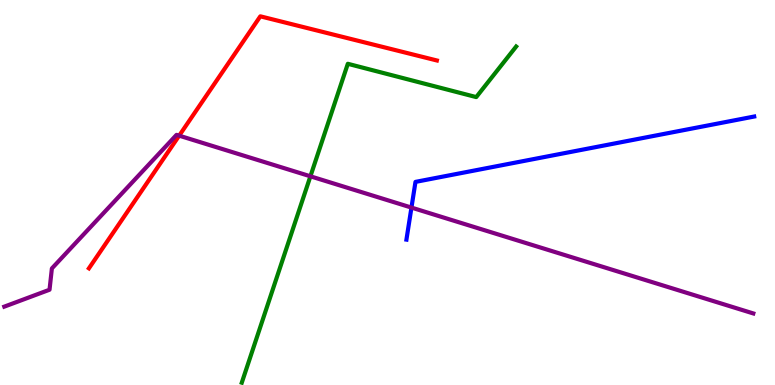[{'lines': ['blue', 'red'], 'intersections': []}, {'lines': ['green', 'red'], 'intersections': []}, {'lines': ['purple', 'red'], 'intersections': [{'x': 2.31, 'y': 6.48}]}, {'lines': ['blue', 'green'], 'intersections': []}, {'lines': ['blue', 'purple'], 'intersections': [{'x': 5.31, 'y': 4.61}]}, {'lines': ['green', 'purple'], 'intersections': [{'x': 4.01, 'y': 5.42}]}]